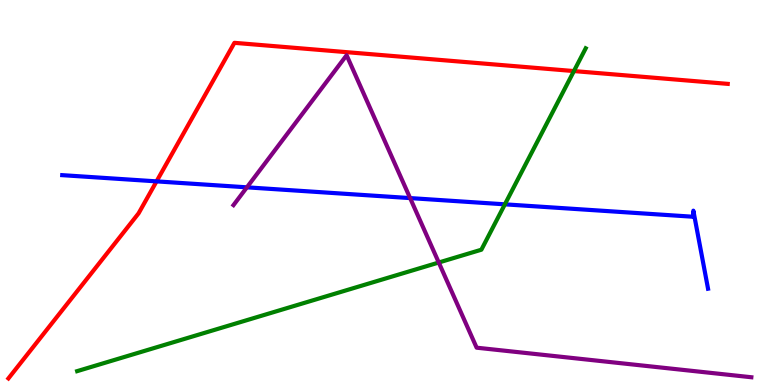[{'lines': ['blue', 'red'], 'intersections': [{'x': 2.02, 'y': 5.29}]}, {'lines': ['green', 'red'], 'intersections': [{'x': 7.41, 'y': 8.15}]}, {'lines': ['purple', 'red'], 'intersections': []}, {'lines': ['blue', 'green'], 'intersections': [{'x': 6.51, 'y': 4.69}]}, {'lines': ['blue', 'purple'], 'intersections': [{'x': 3.19, 'y': 5.13}, {'x': 5.29, 'y': 4.85}]}, {'lines': ['green', 'purple'], 'intersections': [{'x': 5.66, 'y': 3.18}]}]